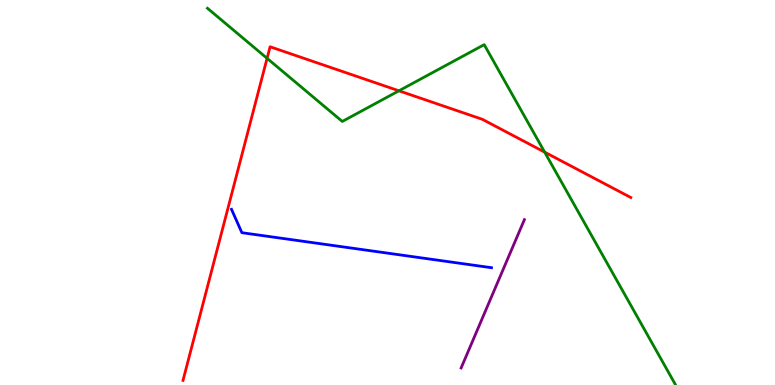[{'lines': ['blue', 'red'], 'intersections': []}, {'lines': ['green', 'red'], 'intersections': [{'x': 3.45, 'y': 8.49}, {'x': 5.15, 'y': 7.64}, {'x': 7.03, 'y': 6.05}]}, {'lines': ['purple', 'red'], 'intersections': []}, {'lines': ['blue', 'green'], 'intersections': []}, {'lines': ['blue', 'purple'], 'intersections': []}, {'lines': ['green', 'purple'], 'intersections': []}]